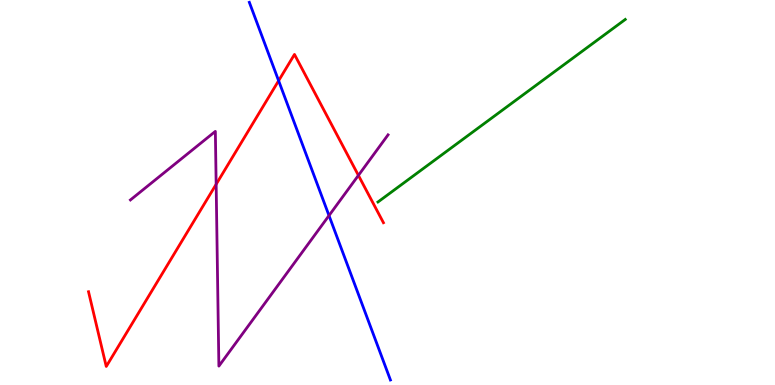[{'lines': ['blue', 'red'], 'intersections': [{'x': 3.6, 'y': 7.9}]}, {'lines': ['green', 'red'], 'intersections': []}, {'lines': ['purple', 'red'], 'intersections': [{'x': 2.79, 'y': 5.21}, {'x': 4.62, 'y': 5.45}]}, {'lines': ['blue', 'green'], 'intersections': []}, {'lines': ['blue', 'purple'], 'intersections': [{'x': 4.25, 'y': 4.4}]}, {'lines': ['green', 'purple'], 'intersections': []}]